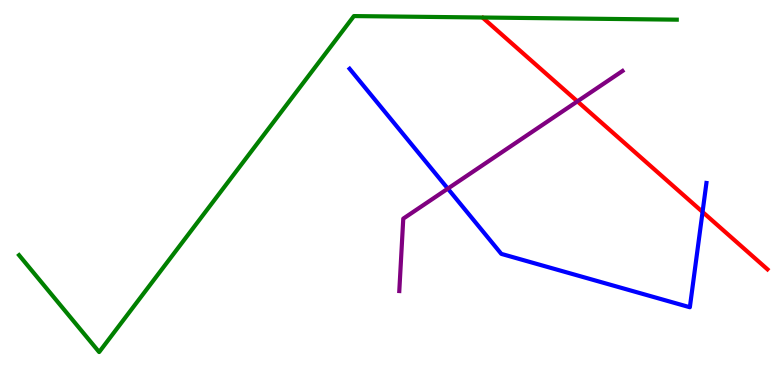[{'lines': ['blue', 'red'], 'intersections': [{'x': 9.07, 'y': 4.49}]}, {'lines': ['green', 'red'], 'intersections': []}, {'lines': ['purple', 'red'], 'intersections': [{'x': 7.45, 'y': 7.37}]}, {'lines': ['blue', 'green'], 'intersections': []}, {'lines': ['blue', 'purple'], 'intersections': [{'x': 5.78, 'y': 5.1}]}, {'lines': ['green', 'purple'], 'intersections': []}]